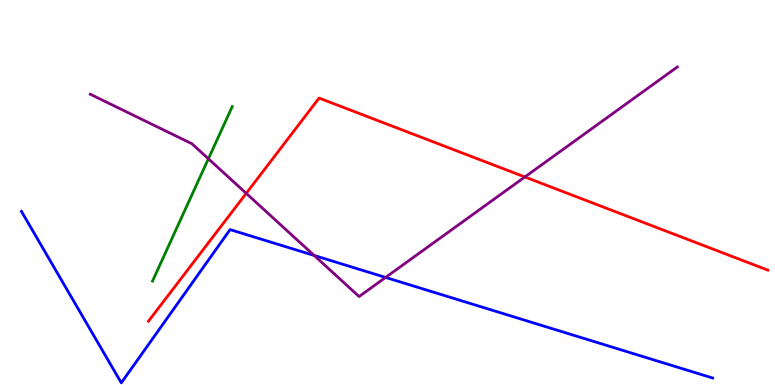[{'lines': ['blue', 'red'], 'intersections': []}, {'lines': ['green', 'red'], 'intersections': []}, {'lines': ['purple', 'red'], 'intersections': [{'x': 3.18, 'y': 4.98}, {'x': 6.77, 'y': 5.4}]}, {'lines': ['blue', 'green'], 'intersections': []}, {'lines': ['blue', 'purple'], 'intersections': [{'x': 4.05, 'y': 3.36}, {'x': 4.98, 'y': 2.79}]}, {'lines': ['green', 'purple'], 'intersections': [{'x': 2.69, 'y': 5.88}]}]